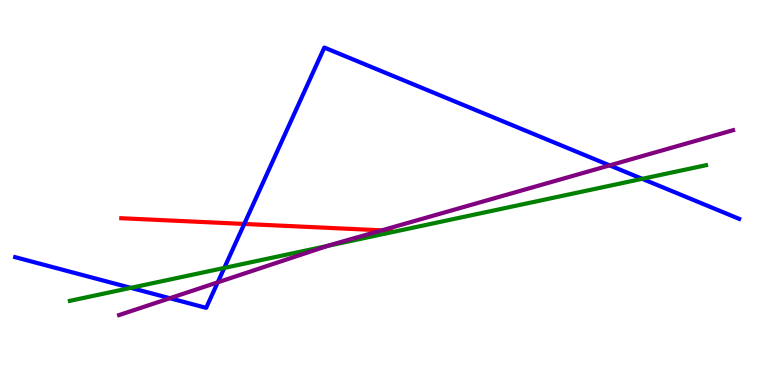[{'lines': ['blue', 'red'], 'intersections': [{'x': 3.15, 'y': 4.18}]}, {'lines': ['green', 'red'], 'intersections': []}, {'lines': ['purple', 'red'], 'intersections': [{'x': 4.93, 'y': 4.02}]}, {'lines': ['blue', 'green'], 'intersections': [{'x': 1.69, 'y': 2.52}, {'x': 2.89, 'y': 3.04}, {'x': 8.29, 'y': 5.36}]}, {'lines': ['blue', 'purple'], 'intersections': [{'x': 2.19, 'y': 2.25}, {'x': 2.81, 'y': 2.67}, {'x': 7.87, 'y': 5.7}]}, {'lines': ['green', 'purple'], 'intersections': [{'x': 4.23, 'y': 3.61}]}]